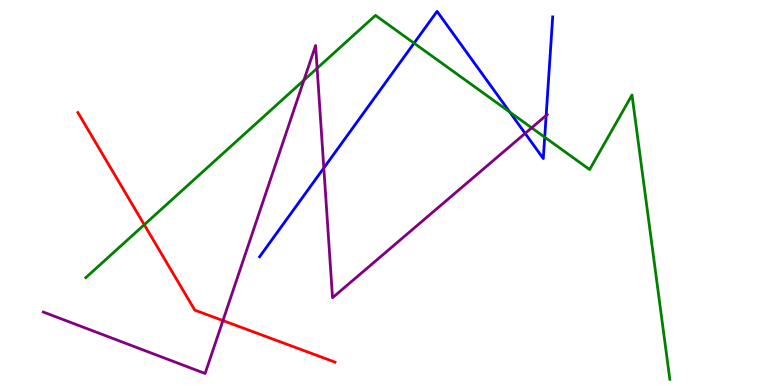[{'lines': ['blue', 'red'], 'intersections': []}, {'lines': ['green', 'red'], 'intersections': [{'x': 1.86, 'y': 4.16}]}, {'lines': ['purple', 'red'], 'intersections': [{'x': 2.88, 'y': 1.67}]}, {'lines': ['blue', 'green'], 'intersections': [{'x': 5.34, 'y': 8.88}, {'x': 6.58, 'y': 7.09}, {'x': 7.03, 'y': 6.44}]}, {'lines': ['blue', 'purple'], 'intersections': [{'x': 4.18, 'y': 5.64}, {'x': 6.78, 'y': 6.54}, {'x': 7.05, 'y': 7.0}]}, {'lines': ['green', 'purple'], 'intersections': [{'x': 3.92, 'y': 7.92}, {'x': 4.09, 'y': 8.23}, {'x': 6.86, 'y': 6.68}]}]